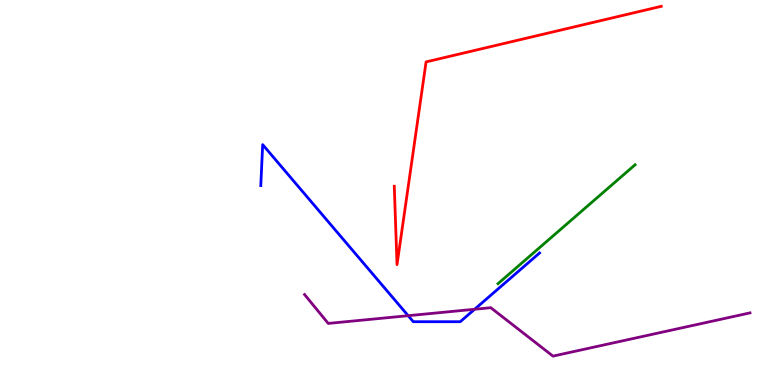[{'lines': ['blue', 'red'], 'intersections': []}, {'lines': ['green', 'red'], 'intersections': []}, {'lines': ['purple', 'red'], 'intersections': []}, {'lines': ['blue', 'green'], 'intersections': []}, {'lines': ['blue', 'purple'], 'intersections': [{'x': 5.27, 'y': 1.8}, {'x': 6.12, 'y': 1.97}]}, {'lines': ['green', 'purple'], 'intersections': []}]